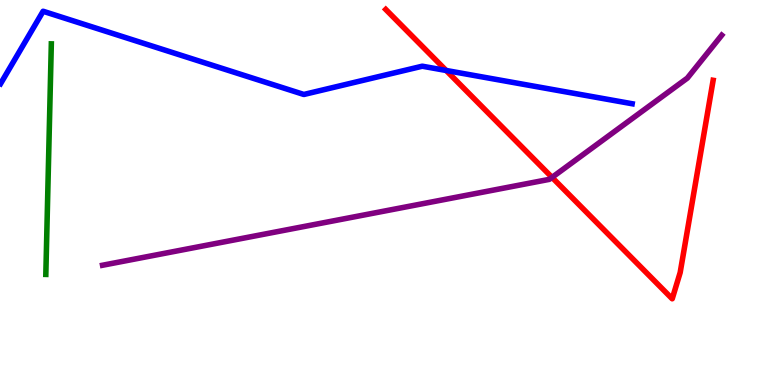[{'lines': ['blue', 'red'], 'intersections': [{'x': 5.76, 'y': 8.17}]}, {'lines': ['green', 'red'], 'intersections': []}, {'lines': ['purple', 'red'], 'intersections': [{'x': 7.12, 'y': 5.39}]}, {'lines': ['blue', 'green'], 'intersections': []}, {'lines': ['blue', 'purple'], 'intersections': []}, {'lines': ['green', 'purple'], 'intersections': []}]